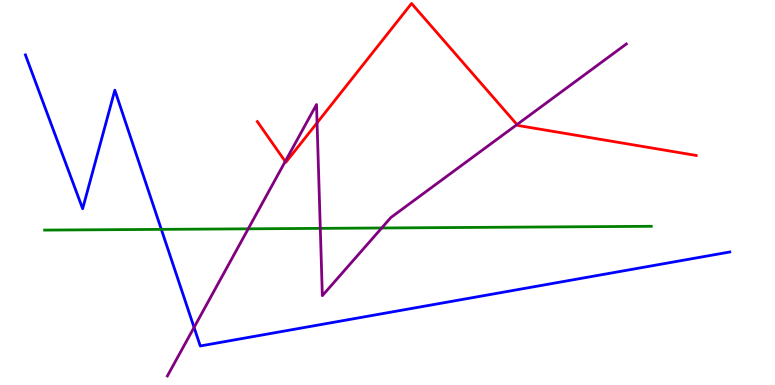[{'lines': ['blue', 'red'], 'intersections': []}, {'lines': ['green', 'red'], 'intersections': []}, {'lines': ['purple', 'red'], 'intersections': [{'x': 3.68, 'y': 5.81}, {'x': 4.09, 'y': 6.81}, {'x': 6.67, 'y': 6.76}]}, {'lines': ['blue', 'green'], 'intersections': [{'x': 2.08, 'y': 4.04}]}, {'lines': ['blue', 'purple'], 'intersections': [{'x': 2.5, 'y': 1.5}]}, {'lines': ['green', 'purple'], 'intersections': [{'x': 3.2, 'y': 4.06}, {'x': 4.13, 'y': 4.07}, {'x': 4.93, 'y': 4.08}]}]